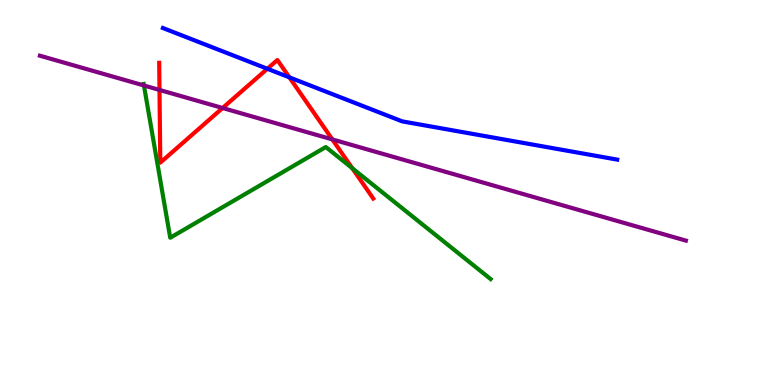[{'lines': ['blue', 'red'], 'intersections': [{'x': 3.45, 'y': 8.21}, {'x': 3.73, 'y': 7.99}]}, {'lines': ['green', 'red'], 'intersections': [{'x': 4.55, 'y': 5.63}]}, {'lines': ['purple', 'red'], 'intersections': [{'x': 2.06, 'y': 7.66}, {'x': 2.87, 'y': 7.19}, {'x': 4.29, 'y': 6.38}]}, {'lines': ['blue', 'green'], 'intersections': []}, {'lines': ['blue', 'purple'], 'intersections': []}, {'lines': ['green', 'purple'], 'intersections': [{'x': 1.86, 'y': 7.78}]}]